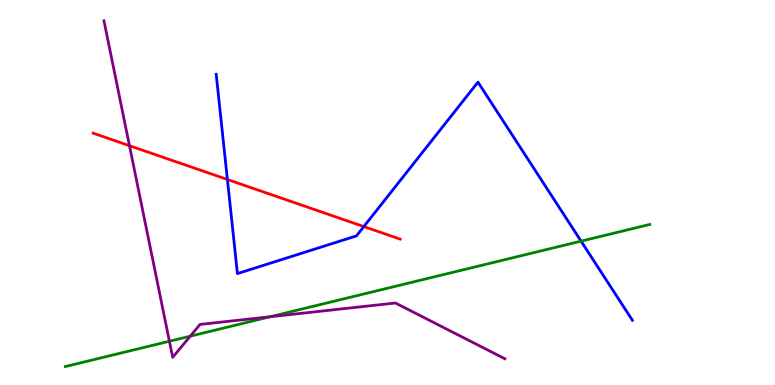[{'lines': ['blue', 'red'], 'intersections': [{'x': 2.93, 'y': 5.34}, {'x': 4.69, 'y': 4.11}]}, {'lines': ['green', 'red'], 'intersections': []}, {'lines': ['purple', 'red'], 'intersections': [{'x': 1.67, 'y': 6.22}]}, {'lines': ['blue', 'green'], 'intersections': [{'x': 7.5, 'y': 3.74}]}, {'lines': ['blue', 'purple'], 'intersections': []}, {'lines': ['green', 'purple'], 'intersections': [{'x': 2.19, 'y': 1.14}, {'x': 2.45, 'y': 1.27}, {'x': 3.49, 'y': 1.77}]}]